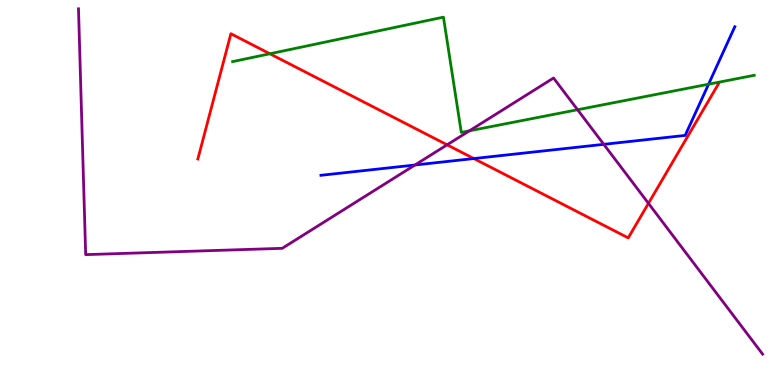[{'lines': ['blue', 'red'], 'intersections': [{'x': 6.11, 'y': 5.88}]}, {'lines': ['green', 'red'], 'intersections': [{'x': 3.48, 'y': 8.6}]}, {'lines': ['purple', 'red'], 'intersections': [{'x': 5.77, 'y': 6.24}, {'x': 8.37, 'y': 4.72}]}, {'lines': ['blue', 'green'], 'intersections': [{'x': 9.14, 'y': 7.81}]}, {'lines': ['blue', 'purple'], 'intersections': [{'x': 5.35, 'y': 5.71}, {'x': 7.79, 'y': 6.25}]}, {'lines': ['green', 'purple'], 'intersections': [{'x': 6.06, 'y': 6.6}, {'x': 7.45, 'y': 7.15}]}]